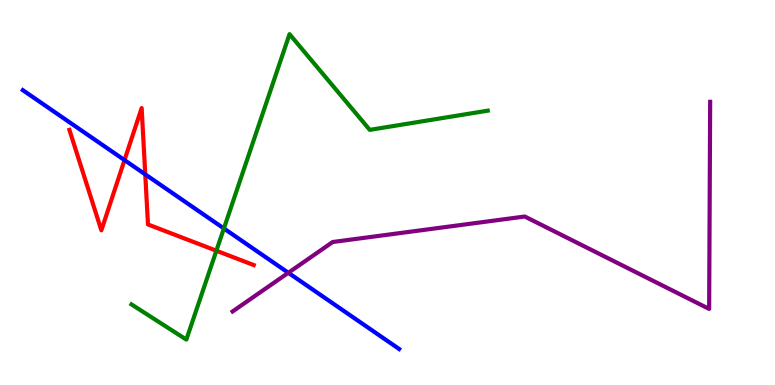[{'lines': ['blue', 'red'], 'intersections': [{'x': 1.61, 'y': 5.84}, {'x': 1.87, 'y': 5.47}]}, {'lines': ['green', 'red'], 'intersections': [{'x': 2.79, 'y': 3.49}]}, {'lines': ['purple', 'red'], 'intersections': []}, {'lines': ['blue', 'green'], 'intersections': [{'x': 2.89, 'y': 4.07}]}, {'lines': ['blue', 'purple'], 'intersections': [{'x': 3.72, 'y': 2.91}]}, {'lines': ['green', 'purple'], 'intersections': []}]